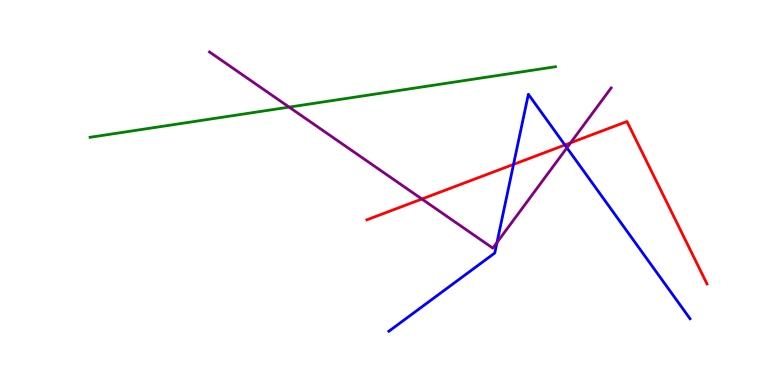[{'lines': ['blue', 'red'], 'intersections': [{'x': 6.63, 'y': 5.73}, {'x': 7.29, 'y': 6.23}]}, {'lines': ['green', 'red'], 'intersections': []}, {'lines': ['purple', 'red'], 'intersections': [{'x': 5.44, 'y': 4.83}, {'x': 7.36, 'y': 6.29}]}, {'lines': ['blue', 'green'], 'intersections': []}, {'lines': ['blue', 'purple'], 'intersections': [{'x': 6.41, 'y': 3.7}, {'x': 7.32, 'y': 6.16}]}, {'lines': ['green', 'purple'], 'intersections': [{'x': 3.73, 'y': 7.22}]}]